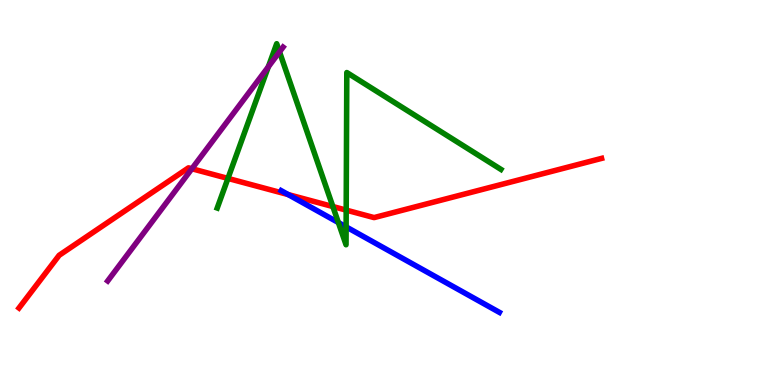[{'lines': ['blue', 'red'], 'intersections': [{'x': 3.72, 'y': 4.95}]}, {'lines': ['green', 'red'], 'intersections': [{'x': 2.94, 'y': 5.37}, {'x': 4.29, 'y': 4.64}, {'x': 4.47, 'y': 4.54}]}, {'lines': ['purple', 'red'], 'intersections': [{'x': 2.48, 'y': 5.62}]}, {'lines': ['blue', 'green'], 'intersections': [{'x': 4.37, 'y': 4.22}, {'x': 4.47, 'y': 4.11}]}, {'lines': ['blue', 'purple'], 'intersections': []}, {'lines': ['green', 'purple'], 'intersections': [{'x': 3.46, 'y': 8.27}, {'x': 3.61, 'y': 8.65}]}]